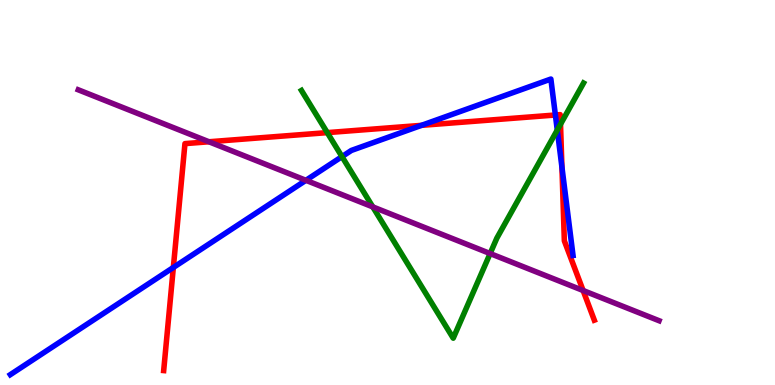[{'lines': ['blue', 'red'], 'intersections': [{'x': 2.24, 'y': 3.05}, {'x': 5.44, 'y': 6.74}, {'x': 7.17, 'y': 7.01}, {'x': 7.25, 'y': 5.66}]}, {'lines': ['green', 'red'], 'intersections': [{'x': 4.22, 'y': 6.56}, {'x': 7.23, 'y': 6.77}]}, {'lines': ['purple', 'red'], 'intersections': [{'x': 2.7, 'y': 6.32}, {'x': 7.52, 'y': 2.45}]}, {'lines': ['blue', 'green'], 'intersections': [{'x': 4.41, 'y': 5.93}, {'x': 7.19, 'y': 6.62}]}, {'lines': ['blue', 'purple'], 'intersections': [{'x': 3.95, 'y': 5.32}]}, {'lines': ['green', 'purple'], 'intersections': [{'x': 4.81, 'y': 4.63}, {'x': 6.32, 'y': 3.41}]}]